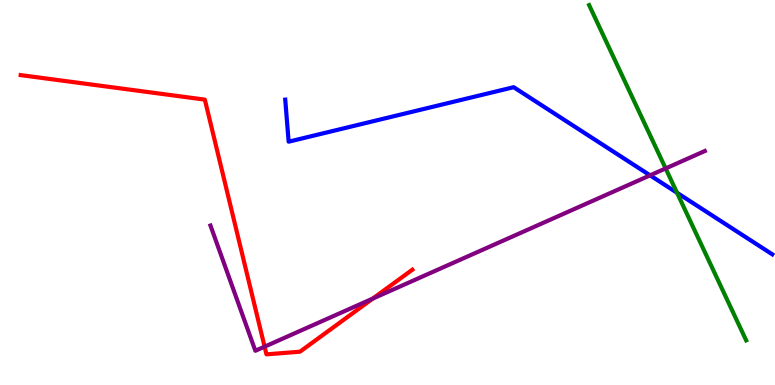[{'lines': ['blue', 'red'], 'intersections': []}, {'lines': ['green', 'red'], 'intersections': []}, {'lines': ['purple', 'red'], 'intersections': [{'x': 3.41, 'y': 0.996}, {'x': 4.81, 'y': 2.24}]}, {'lines': ['blue', 'green'], 'intersections': [{'x': 8.74, 'y': 4.99}]}, {'lines': ['blue', 'purple'], 'intersections': [{'x': 8.39, 'y': 5.45}]}, {'lines': ['green', 'purple'], 'intersections': [{'x': 8.59, 'y': 5.62}]}]